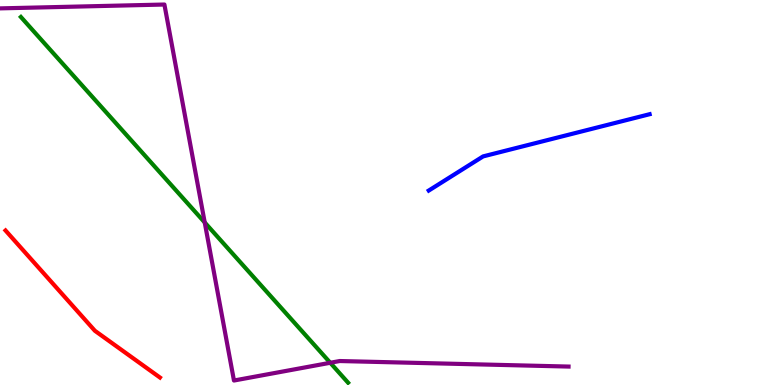[{'lines': ['blue', 'red'], 'intersections': []}, {'lines': ['green', 'red'], 'intersections': []}, {'lines': ['purple', 'red'], 'intersections': []}, {'lines': ['blue', 'green'], 'intersections': []}, {'lines': ['blue', 'purple'], 'intersections': []}, {'lines': ['green', 'purple'], 'intersections': [{'x': 2.64, 'y': 4.22}, {'x': 4.26, 'y': 0.577}]}]